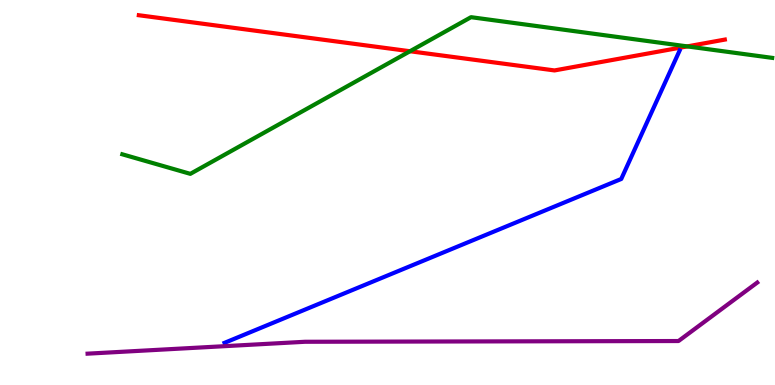[{'lines': ['blue', 'red'], 'intersections': []}, {'lines': ['green', 'red'], 'intersections': [{'x': 5.29, 'y': 8.67}, {'x': 8.87, 'y': 8.79}]}, {'lines': ['purple', 'red'], 'intersections': []}, {'lines': ['blue', 'green'], 'intersections': []}, {'lines': ['blue', 'purple'], 'intersections': []}, {'lines': ['green', 'purple'], 'intersections': []}]